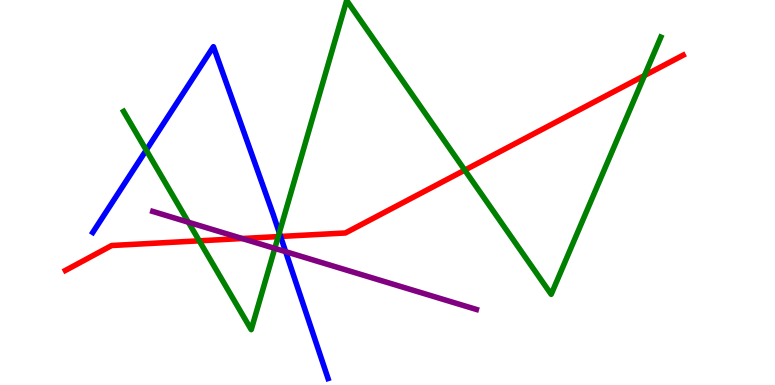[{'lines': ['blue', 'red'], 'intersections': [{'x': 3.62, 'y': 3.86}]}, {'lines': ['green', 'red'], 'intersections': [{'x': 2.57, 'y': 3.74}, {'x': 3.59, 'y': 3.85}, {'x': 6.0, 'y': 5.58}, {'x': 8.32, 'y': 8.04}]}, {'lines': ['purple', 'red'], 'intersections': [{'x': 3.13, 'y': 3.8}]}, {'lines': ['blue', 'green'], 'intersections': [{'x': 1.89, 'y': 6.1}, {'x': 3.6, 'y': 3.95}]}, {'lines': ['blue', 'purple'], 'intersections': [{'x': 3.69, 'y': 3.46}]}, {'lines': ['green', 'purple'], 'intersections': [{'x': 2.43, 'y': 4.23}, {'x': 3.55, 'y': 3.55}]}]